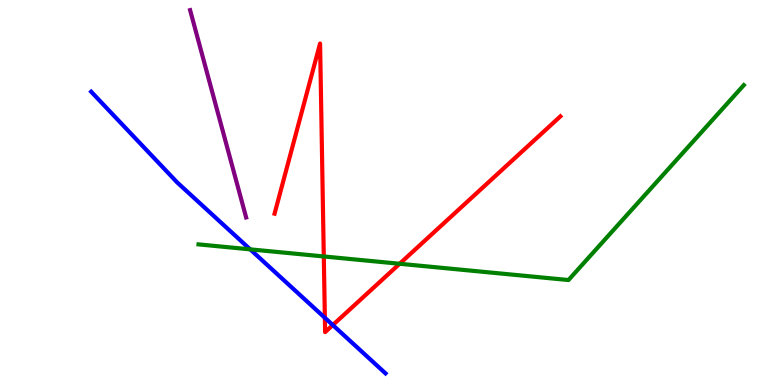[{'lines': ['blue', 'red'], 'intersections': [{'x': 4.19, 'y': 1.75}, {'x': 4.29, 'y': 1.56}]}, {'lines': ['green', 'red'], 'intersections': [{'x': 4.18, 'y': 3.34}, {'x': 5.16, 'y': 3.15}]}, {'lines': ['purple', 'red'], 'intersections': []}, {'lines': ['blue', 'green'], 'intersections': [{'x': 3.23, 'y': 3.52}]}, {'lines': ['blue', 'purple'], 'intersections': []}, {'lines': ['green', 'purple'], 'intersections': []}]